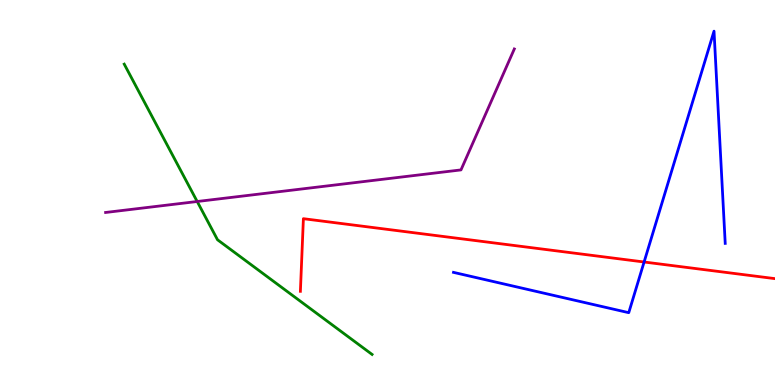[{'lines': ['blue', 'red'], 'intersections': [{'x': 8.31, 'y': 3.19}]}, {'lines': ['green', 'red'], 'intersections': []}, {'lines': ['purple', 'red'], 'intersections': []}, {'lines': ['blue', 'green'], 'intersections': []}, {'lines': ['blue', 'purple'], 'intersections': []}, {'lines': ['green', 'purple'], 'intersections': [{'x': 2.54, 'y': 4.77}]}]